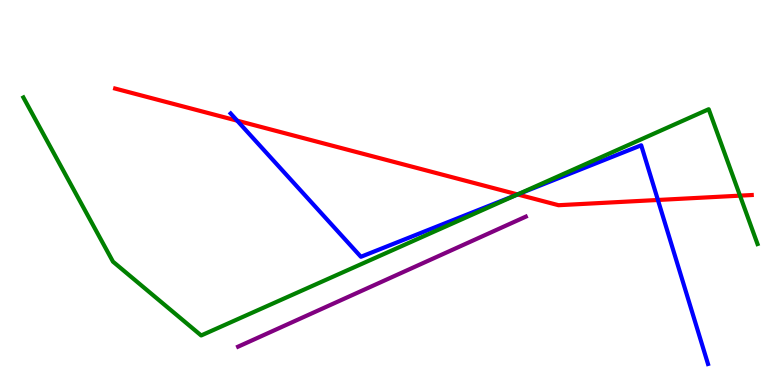[{'lines': ['blue', 'red'], 'intersections': [{'x': 3.06, 'y': 6.87}, {'x': 6.68, 'y': 4.95}, {'x': 8.49, 'y': 4.81}]}, {'lines': ['green', 'red'], 'intersections': [{'x': 6.68, 'y': 4.95}, {'x': 9.55, 'y': 4.92}]}, {'lines': ['purple', 'red'], 'intersections': []}, {'lines': ['blue', 'green'], 'intersections': [{'x': 6.67, 'y': 4.94}]}, {'lines': ['blue', 'purple'], 'intersections': []}, {'lines': ['green', 'purple'], 'intersections': []}]